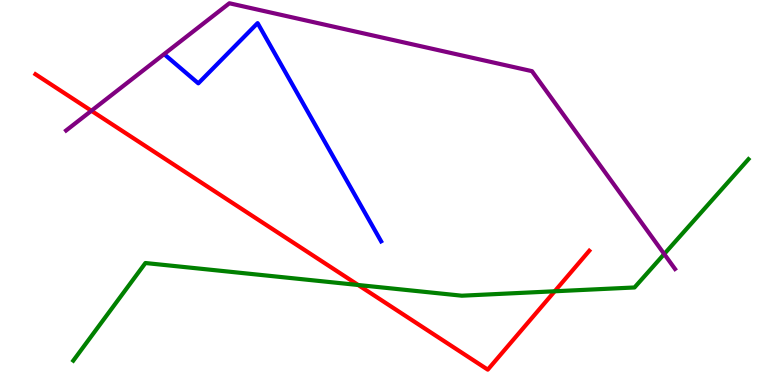[{'lines': ['blue', 'red'], 'intersections': []}, {'lines': ['green', 'red'], 'intersections': [{'x': 4.62, 'y': 2.6}, {'x': 7.16, 'y': 2.43}]}, {'lines': ['purple', 'red'], 'intersections': [{'x': 1.18, 'y': 7.12}]}, {'lines': ['blue', 'green'], 'intersections': []}, {'lines': ['blue', 'purple'], 'intersections': []}, {'lines': ['green', 'purple'], 'intersections': [{'x': 8.57, 'y': 3.4}]}]